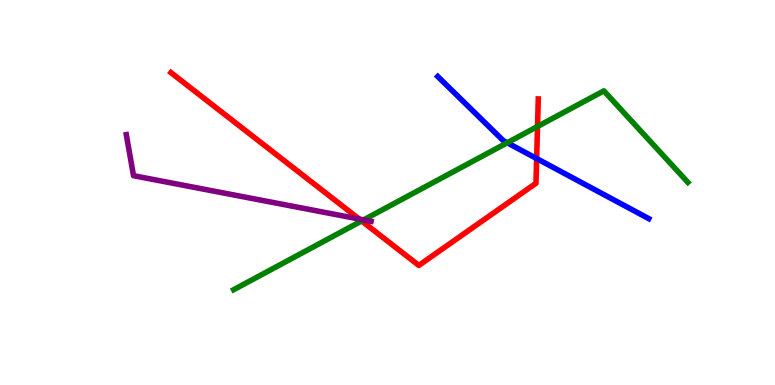[{'lines': ['blue', 'red'], 'intersections': [{'x': 6.92, 'y': 5.88}]}, {'lines': ['green', 'red'], 'intersections': [{'x': 4.67, 'y': 4.26}, {'x': 6.94, 'y': 6.71}]}, {'lines': ['purple', 'red'], 'intersections': [{'x': 4.63, 'y': 4.31}]}, {'lines': ['blue', 'green'], 'intersections': [{'x': 6.54, 'y': 6.29}]}, {'lines': ['blue', 'purple'], 'intersections': []}, {'lines': ['green', 'purple'], 'intersections': [{'x': 4.69, 'y': 4.29}]}]